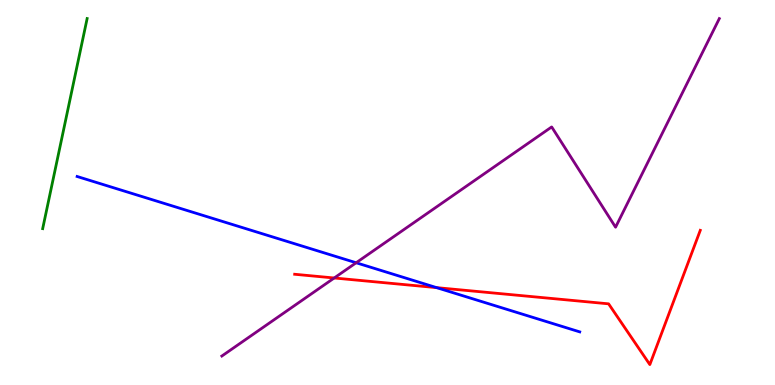[{'lines': ['blue', 'red'], 'intersections': [{'x': 5.63, 'y': 2.53}]}, {'lines': ['green', 'red'], 'intersections': []}, {'lines': ['purple', 'red'], 'intersections': [{'x': 4.31, 'y': 2.78}]}, {'lines': ['blue', 'green'], 'intersections': []}, {'lines': ['blue', 'purple'], 'intersections': [{'x': 4.6, 'y': 3.18}]}, {'lines': ['green', 'purple'], 'intersections': []}]